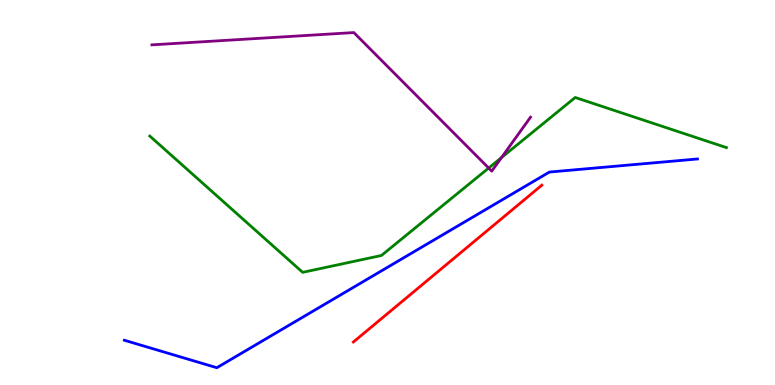[{'lines': ['blue', 'red'], 'intersections': []}, {'lines': ['green', 'red'], 'intersections': []}, {'lines': ['purple', 'red'], 'intersections': []}, {'lines': ['blue', 'green'], 'intersections': []}, {'lines': ['blue', 'purple'], 'intersections': []}, {'lines': ['green', 'purple'], 'intersections': [{'x': 6.31, 'y': 5.64}, {'x': 6.47, 'y': 5.91}]}]